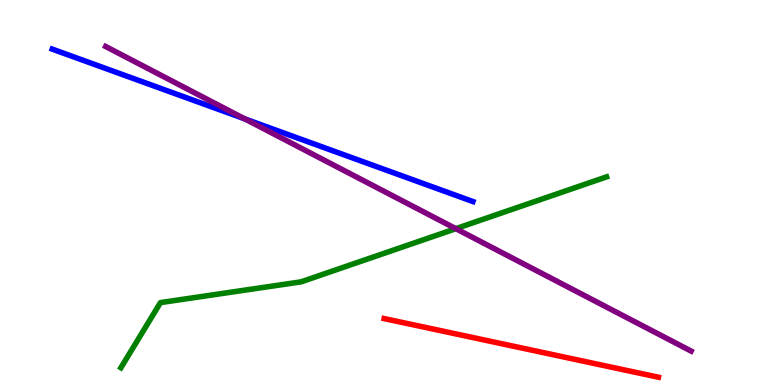[{'lines': ['blue', 'red'], 'intersections': []}, {'lines': ['green', 'red'], 'intersections': []}, {'lines': ['purple', 'red'], 'intersections': []}, {'lines': ['blue', 'green'], 'intersections': []}, {'lines': ['blue', 'purple'], 'intersections': [{'x': 3.16, 'y': 6.91}]}, {'lines': ['green', 'purple'], 'intersections': [{'x': 5.88, 'y': 4.06}]}]